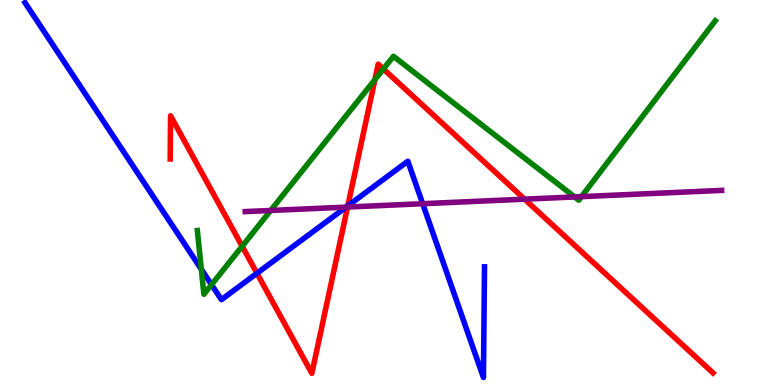[{'lines': ['blue', 'red'], 'intersections': [{'x': 3.32, 'y': 2.9}, {'x': 4.49, 'y': 4.65}]}, {'lines': ['green', 'red'], 'intersections': [{'x': 3.12, 'y': 3.6}, {'x': 4.84, 'y': 7.93}, {'x': 4.95, 'y': 8.21}]}, {'lines': ['purple', 'red'], 'intersections': [{'x': 4.48, 'y': 4.62}, {'x': 6.77, 'y': 4.83}]}, {'lines': ['blue', 'green'], 'intersections': [{'x': 2.6, 'y': 3.01}, {'x': 2.73, 'y': 2.61}]}, {'lines': ['blue', 'purple'], 'intersections': [{'x': 4.47, 'y': 4.62}, {'x': 5.45, 'y': 4.71}]}, {'lines': ['green', 'purple'], 'intersections': [{'x': 3.49, 'y': 4.53}, {'x': 7.41, 'y': 4.88}, {'x': 7.5, 'y': 4.89}]}]